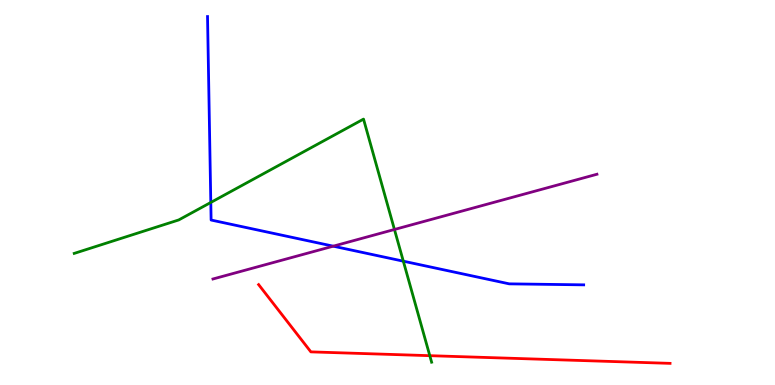[{'lines': ['blue', 'red'], 'intersections': []}, {'lines': ['green', 'red'], 'intersections': [{'x': 5.55, 'y': 0.762}]}, {'lines': ['purple', 'red'], 'intersections': []}, {'lines': ['blue', 'green'], 'intersections': [{'x': 2.72, 'y': 4.74}, {'x': 5.2, 'y': 3.22}]}, {'lines': ['blue', 'purple'], 'intersections': [{'x': 4.3, 'y': 3.61}]}, {'lines': ['green', 'purple'], 'intersections': [{'x': 5.09, 'y': 4.04}]}]